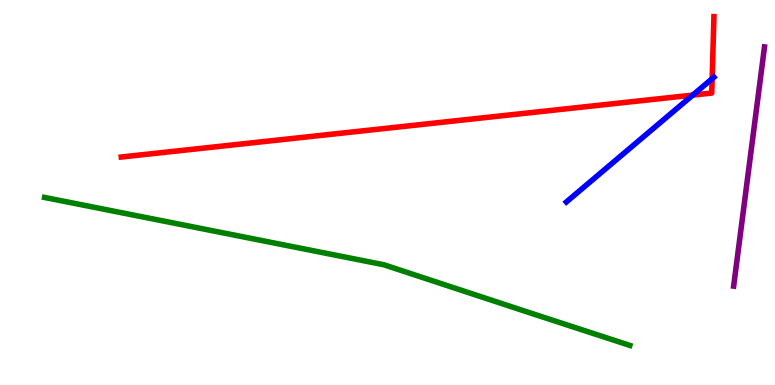[{'lines': ['blue', 'red'], 'intersections': [{'x': 8.94, 'y': 7.53}, {'x': 9.19, 'y': 7.96}]}, {'lines': ['green', 'red'], 'intersections': []}, {'lines': ['purple', 'red'], 'intersections': []}, {'lines': ['blue', 'green'], 'intersections': []}, {'lines': ['blue', 'purple'], 'intersections': []}, {'lines': ['green', 'purple'], 'intersections': []}]